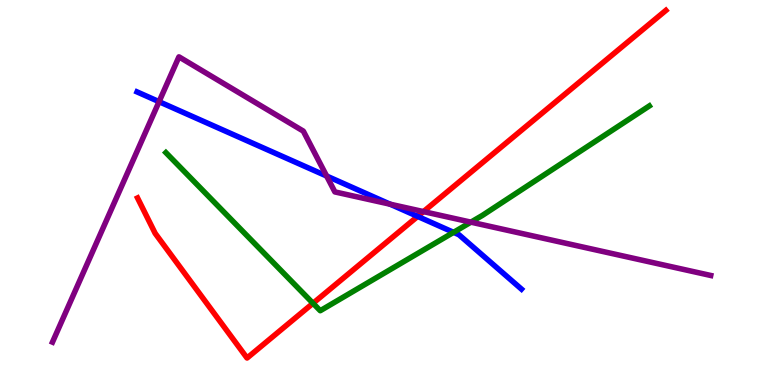[{'lines': ['blue', 'red'], 'intersections': [{'x': 5.39, 'y': 4.38}]}, {'lines': ['green', 'red'], 'intersections': [{'x': 4.04, 'y': 2.12}]}, {'lines': ['purple', 'red'], 'intersections': [{'x': 5.46, 'y': 4.5}]}, {'lines': ['blue', 'green'], 'intersections': [{'x': 5.85, 'y': 3.97}]}, {'lines': ['blue', 'purple'], 'intersections': [{'x': 2.05, 'y': 7.36}, {'x': 4.21, 'y': 5.43}, {'x': 5.03, 'y': 4.7}]}, {'lines': ['green', 'purple'], 'intersections': [{'x': 6.08, 'y': 4.23}]}]